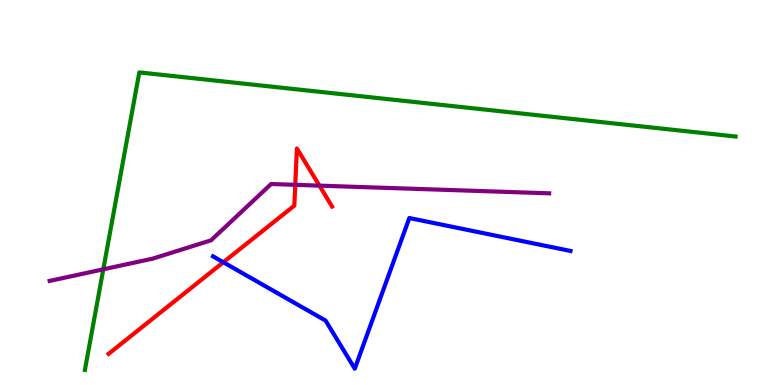[{'lines': ['blue', 'red'], 'intersections': [{'x': 2.88, 'y': 3.19}]}, {'lines': ['green', 'red'], 'intersections': []}, {'lines': ['purple', 'red'], 'intersections': [{'x': 3.81, 'y': 5.2}, {'x': 4.12, 'y': 5.18}]}, {'lines': ['blue', 'green'], 'intersections': []}, {'lines': ['blue', 'purple'], 'intersections': []}, {'lines': ['green', 'purple'], 'intersections': [{'x': 1.33, 'y': 3.0}]}]